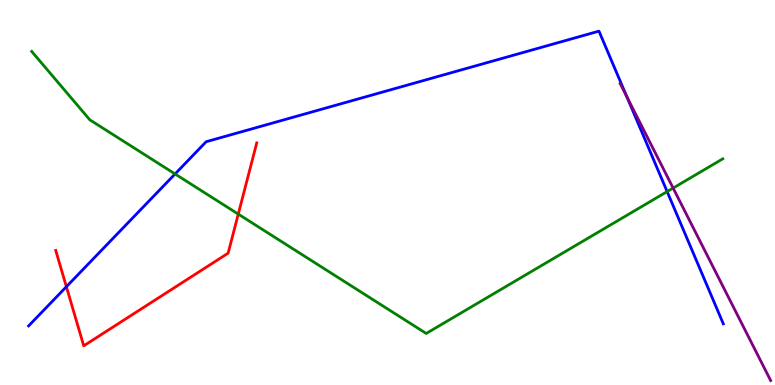[{'lines': ['blue', 'red'], 'intersections': [{'x': 0.857, 'y': 2.55}]}, {'lines': ['green', 'red'], 'intersections': [{'x': 3.07, 'y': 4.44}]}, {'lines': ['purple', 'red'], 'intersections': []}, {'lines': ['blue', 'green'], 'intersections': [{'x': 2.26, 'y': 5.48}, {'x': 8.61, 'y': 5.02}]}, {'lines': ['blue', 'purple'], 'intersections': [{'x': 8.09, 'y': 7.49}]}, {'lines': ['green', 'purple'], 'intersections': [{'x': 8.69, 'y': 5.12}]}]